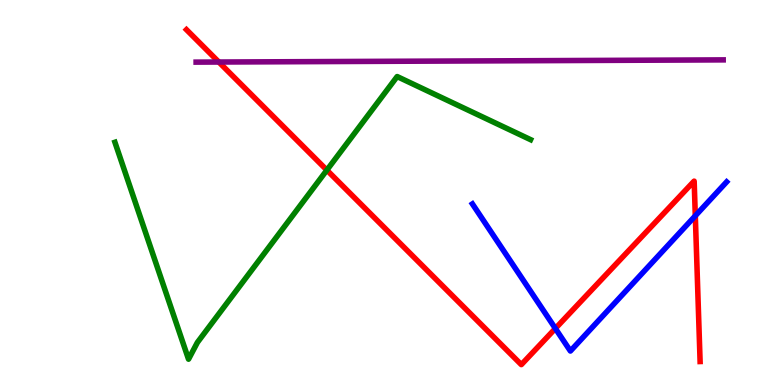[{'lines': ['blue', 'red'], 'intersections': [{'x': 7.17, 'y': 1.47}, {'x': 8.97, 'y': 4.39}]}, {'lines': ['green', 'red'], 'intersections': [{'x': 4.22, 'y': 5.58}]}, {'lines': ['purple', 'red'], 'intersections': [{'x': 2.82, 'y': 8.39}]}, {'lines': ['blue', 'green'], 'intersections': []}, {'lines': ['blue', 'purple'], 'intersections': []}, {'lines': ['green', 'purple'], 'intersections': []}]